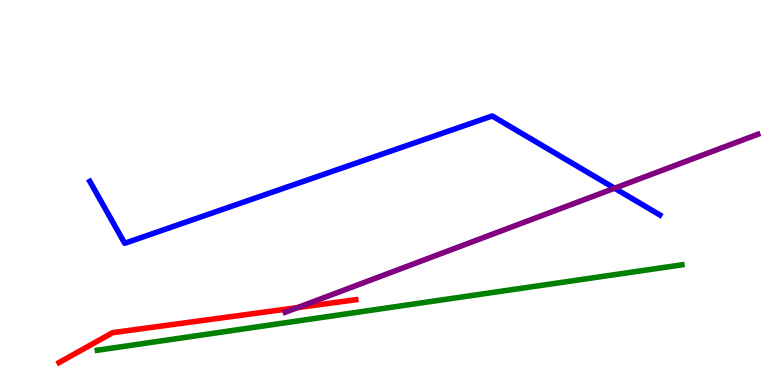[{'lines': ['blue', 'red'], 'intersections': []}, {'lines': ['green', 'red'], 'intersections': []}, {'lines': ['purple', 'red'], 'intersections': [{'x': 3.84, 'y': 2.01}]}, {'lines': ['blue', 'green'], 'intersections': []}, {'lines': ['blue', 'purple'], 'intersections': [{'x': 7.93, 'y': 5.11}]}, {'lines': ['green', 'purple'], 'intersections': []}]